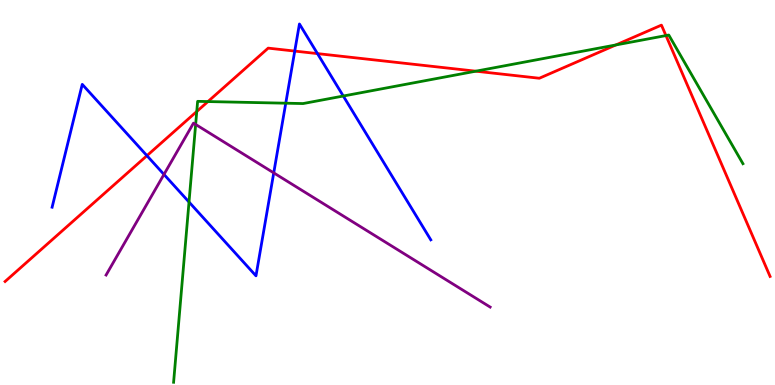[{'lines': ['blue', 'red'], 'intersections': [{'x': 1.9, 'y': 5.96}, {'x': 3.8, 'y': 8.67}, {'x': 4.1, 'y': 8.61}]}, {'lines': ['green', 'red'], 'intersections': [{'x': 2.54, 'y': 7.1}, {'x': 2.68, 'y': 7.36}, {'x': 6.14, 'y': 8.15}, {'x': 7.95, 'y': 8.83}, {'x': 8.59, 'y': 9.08}]}, {'lines': ['purple', 'red'], 'intersections': []}, {'lines': ['blue', 'green'], 'intersections': [{'x': 2.44, 'y': 4.75}, {'x': 3.69, 'y': 7.32}, {'x': 4.43, 'y': 7.51}]}, {'lines': ['blue', 'purple'], 'intersections': [{'x': 2.12, 'y': 5.47}, {'x': 3.53, 'y': 5.51}]}, {'lines': ['green', 'purple'], 'intersections': [{'x': 2.52, 'y': 6.77}]}]